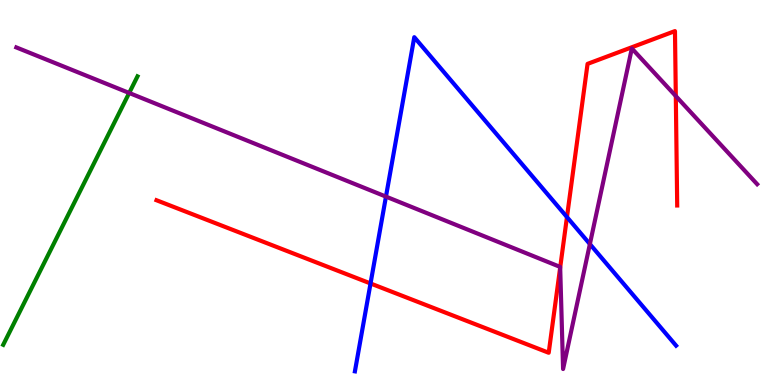[{'lines': ['blue', 'red'], 'intersections': [{'x': 4.78, 'y': 2.64}, {'x': 7.32, 'y': 4.36}]}, {'lines': ['green', 'red'], 'intersections': []}, {'lines': ['purple', 'red'], 'intersections': [{'x': 7.23, 'y': 3.05}, {'x': 8.72, 'y': 7.5}]}, {'lines': ['blue', 'green'], 'intersections': []}, {'lines': ['blue', 'purple'], 'intersections': [{'x': 4.98, 'y': 4.89}, {'x': 7.61, 'y': 3.66}]}, {'lines': ['green', 'purple'], 'intersections': [{'x': 1.67, 'y': 7.59}]}]